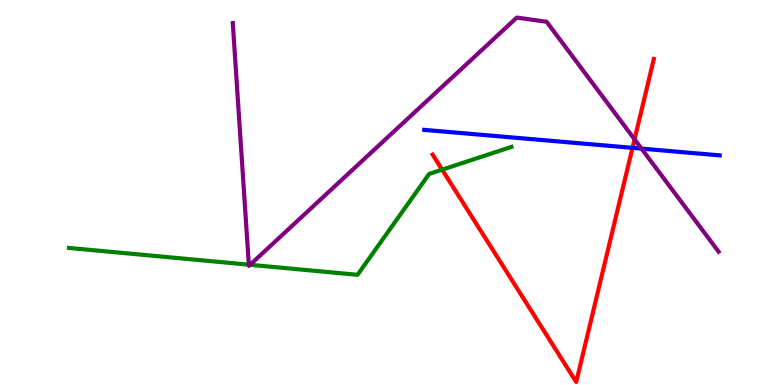[{'lines': ['blue', 'red'], 'intersections': [{'x': 8.16, 'y': 6.16}]}, {'lines': ['green', 'red'], 'intersections': [{'x': 5.7, 'y': 5.59}]}, {'lines': ['purple', 'red'], 'intersections': [{'x': 8.19, 'y': 6.38}]}, {'lines': ['blue', 'green'], 'intersections': []}, {'lines': ['blue', 'purple'], 'intersections': [{'x': 8.28, 'y': 6.14}]}, {'lines': ['green', 'purple'], 'intersections': [{'x': 3.21, 'y': 3.13}, {'x': 3.23, 'y': 3.12}]}]